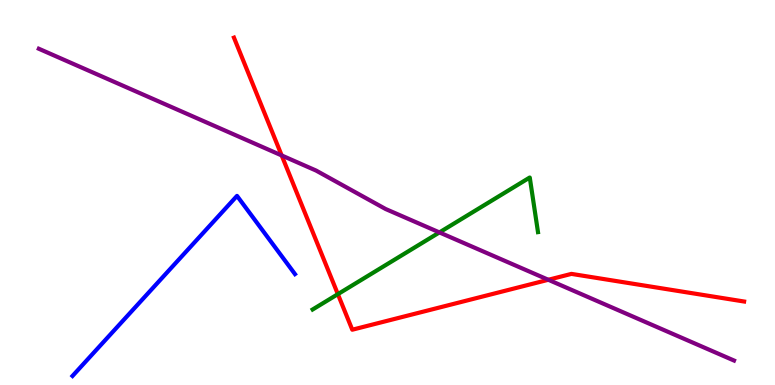[{'lines': ['blue', 'red'], 'intersections': []}, {'lines': ['green', 'red'], 'intersections': [{'x': 4.36, 'y': 2.36}]}, {'lines': ['purple', 'red'], 'intersections': [{'x': 3.63, 'y': 5.96}, {'x': 7.08, 'y': 2.73}]}, {'lines': ['blue', 'green'], 'intersections': []}, {'lines': ['blue', 'purple'], 'intersections': []}, {'lines': ['green', 'purple'], 'intersections': [{'x': 5.67, 'y': 3.96}]}]